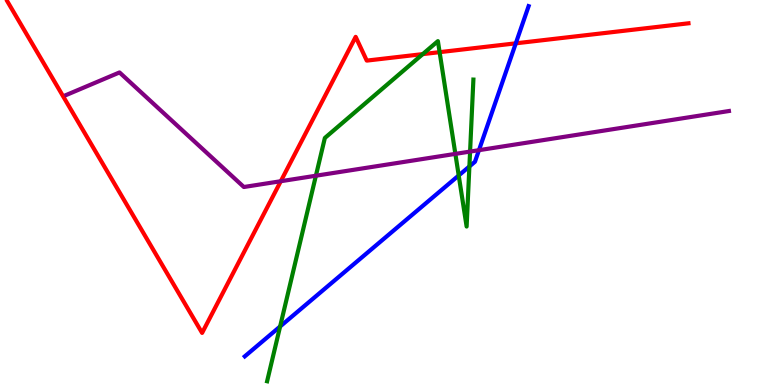[{'lines': ['blue', 'red'], 'intersections': [{'x': 6.66, 'y': 8.87}]}, {'lines': ['green', 'red'], 'intersections': [{'x': 5.45, 'y': 8.59}, {'x': 5.67, 'y': 8.65}]}, {'lines': ['purple', 'red'], 'intersections': [{'x': 3.62, 'y': 5.29}]}, {'lines': ['blue', 'green'], 'intersections': [{'x': 3.61, 'y': 1.52}, {'x': 5.92, 'y': 5.44}, {'x': 6.06, 'y': 5.68}]}, {'lines': ['blue', 'purple'], 'intersections': [{'x': 6.18, 'y': 6.1}]}, {'lines': ['green', 'purple'], 'intersections': [{'x': 4.08, 'y': 5.44}, {'x': 5.88, 'y': 6.0}, {'x': 6.07, 'y': 6.06}]}]